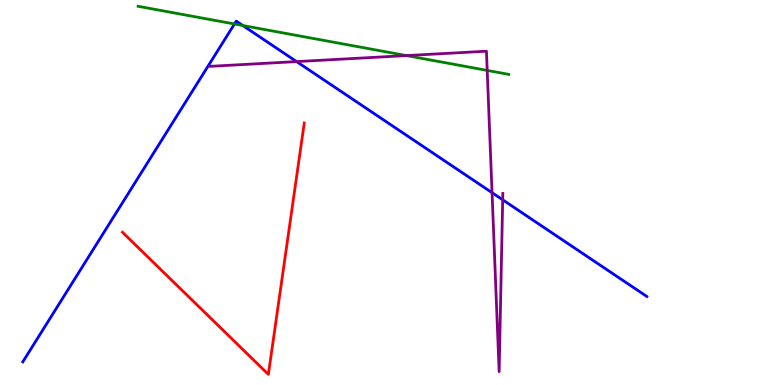[{'lines': ['blue', 'red'], 'intersections': []}, {'lines': ['green', 'red'], 'intersections': []}, {'lines': ['purple', 'red'], 'intersections': []}, {'lines': ['blue', 'green'], 'intersections': [{'x': 3.03, 'y': 9.38}, {'x': 3.13, 'y': 9.34}]}, {'lines': ['blue', 'purple'], 'intersections': [{'x': 3.83, 'y': 8.4}, {'x': 6.35, 'y': 5.0}, {'x': 6.49, 'y': 4.81}]}, {'lines': ['green', 'purple'], 'intersections': [{'x': 5.24, 'y': 8.56}, {'x': 6.29, 'y': 8.17}]}]